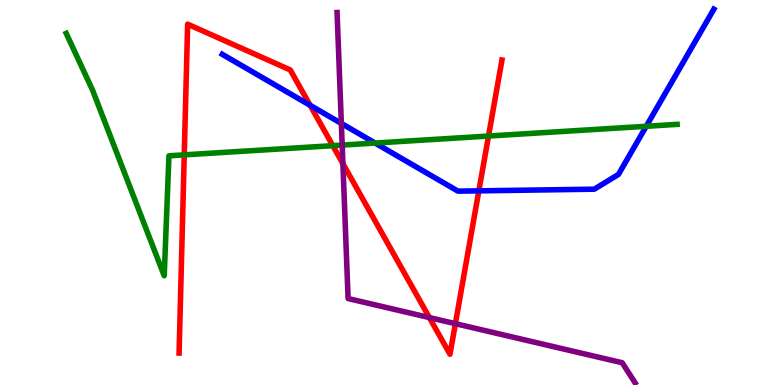[{'lines': ['blue', 'red'], 'intersections': [{'x': 4.0, 'y': 7.26}, {'x': 6.18, 'y': 5.04}]}, {'lines': ['green', 'red'], 'intersections': [{'x': 2.38, 'y': 5.98}, {'x': 4.29, 'y': 6.22}, {'x': 6.3, 'y': 6.47}]}, {'lines': ['purple', 'red'], 'intersections': [{'x': 4.42, 'y': 5.75}, {'x': 5.54, 'y': 1.75}, {'x': 5.88, 'y': 1.59}]}, {'lines': ['blue', 'green'], 'intersections': [{'x': 4.84, 'y': 6.28}, {'x': 8.34, 'y': 6.72}]}, {'lines': ['blue', 'purple'], 'intersections': [{'x': 4.4, 'y': 6.79}]}, {'lines': ['green', 'purple'], 'intersections': [{'x': 4.42, 'y': 6.23}]}]